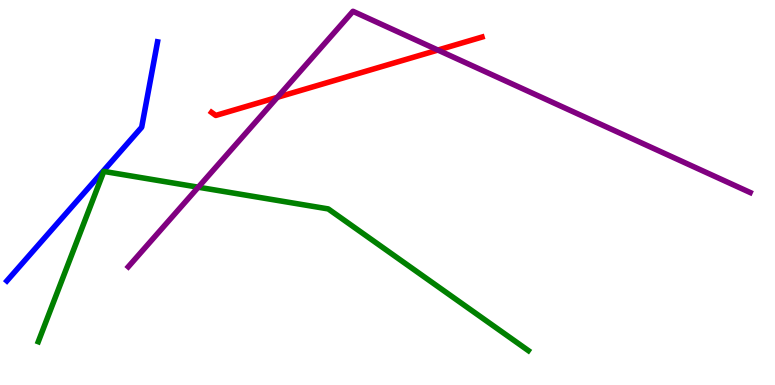[{'lines': ['blue', 'red'], 'intersections': []}, {'lines': ['green', 'red'], 'intersections': []}, {'lines': ['purple', 'red'], 'intersections': [{'x': 3.58, 'y': 7.47}, {'x': 5.65, 'y': 8.7}]}, {'lines': ['blue', 'green'], 'intersections': []}, {'lines': ['blue', 'purple'], 'intersections': []}, {'lines': ['green', 'purple'], 'intersections': [{'x': 2.56, 'y': 5.14}]}]